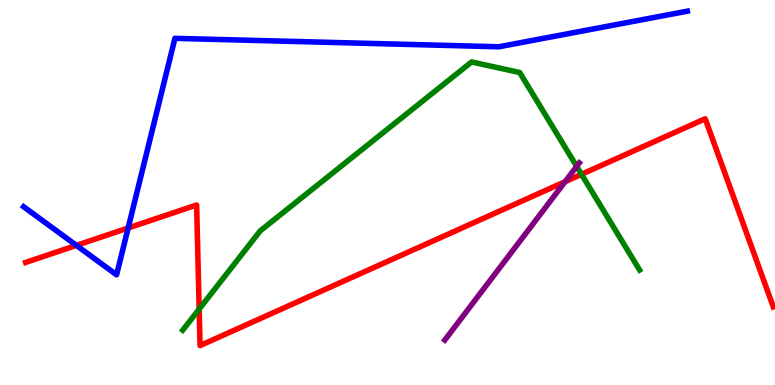[{'lines': ['blue', 'red'], 'intersections': [{'x': 0.986, 'y': 3.63}, {'x': 1.65, 'y': 4.08}]}, {'lines': ['green', 'red'], 'intersections': [{'x': 2.57, 'y': 1.97}, {'x': 7.5, 'y': 5.47}]}, {'lines': ['purple', 'red'], 'intersections': [{'x': 7.29, 'y': 5.28}]}, {'lines': ['blue', 'green'], 'intersections': []}, {'lines': ['blue', 'purple'], 'intersections': []}, {'lines': ['green', 'purple'], 'intersections': [{'x': 7.44, 'y': 5.68}]}]